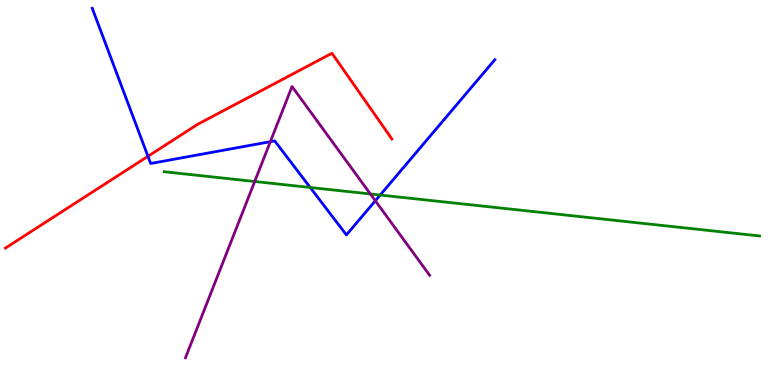[{'lines': ['blue', 'red'], 'intersections': [{'x': 1.91, 'y': 5.94}]}, {'lines': ['green', 'red'], 'intersections': []}, {'lines': ['purple', 'red'], 'intersections': []}, {'lines': ['blue', 'green'], 'intersections': [{'x': 4.0, 'y': 5.13}, {'x': 4.91, 'y': 4.93}]}, {'lines': ['blue', 'purple'], 'intersections': [{'x': 3.49, 'y': 6.32}, {'x': 4.84, 'y': 4.78}]}, {'lines': ['green', 'purple'], 'intersections': [{'x': 3.29, 'y': 5.29}, {'x': 4.78, 'y': 4.96}]}]